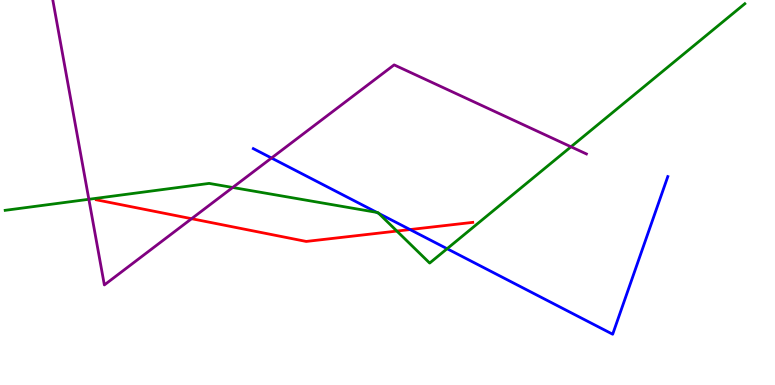[{'lines': ['blue', 'red'], 'intersections': [{'x': 5.29, 'y': 4.04}]}, {'lines': ['green', 'red'], 'intersections': [{'x': 5.12, 'y': 4.0}]}, {'lines': ['purple', 'red'], 'intersections': [{'x': 2.47, 'y': 4.32}]}, {'lines': ['blue', 'green'], 'intersections': [{'x': 4.86, 'y': 4.48}, {'x': 4.89, 'y': 4.46}, {'x': 5.77, 'y': 3.54}]}, {'lines': ['blue', 'purple'], 'intersections': [{'x': 3.5, 'y': 5.9}]}, {'lines': ['green', 'purple'], 'intersections': [{'x': 1.15, 'y': 4.82}, {'x': 3.0, 'y': 5.13}, {'x': 7.37, 'y': 6.19}]}]